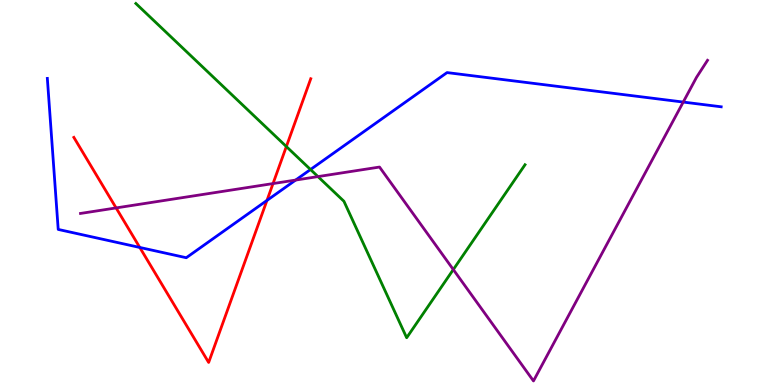[{'lines': ['blue', 'red'], 'intersections': [{'x': 1.8, 'y': 3.57}, {'x': 3.44, 'y': 4.79}]}, {'lines': ['green', 'red'], 'intersections': [{'x': 3.69, 'y': 6.19}]}, {'lines': ['purple', 'red'], 'intersections': [{'x': 1.5, 'y': 4.6}, {'x': 3.52, 'y': 5.23}]}, {'lines': ['blue', 'green'], 'intersections': [{'x': 4.01, 'y': 5.6}]}, {'lines': ['blue', 'purple'], 'intersections': [{'x': 3.81, 'y': 5.32}, {'x': 8.82, 'y': 7.35}]}, {'lines': ['green', 'purple'], 'intersections': [{'x': 4.1, 'y': 5.41}, {'x': 5.85, 'y': 3.0}]}]